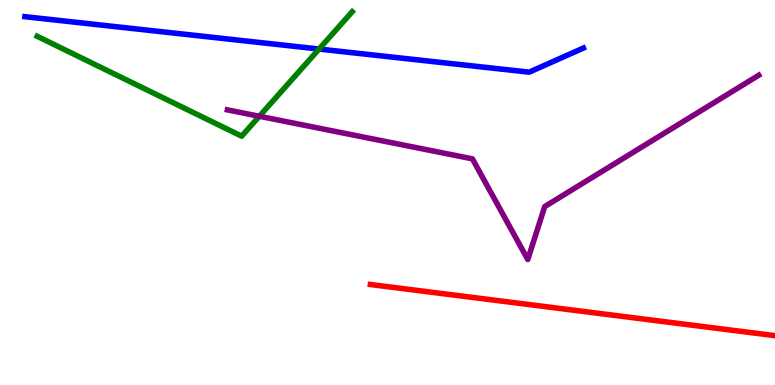[{'lines': ['blue', 'red'], 'intersections': []}, {'lines': ['green', 'red'], 'intersections': []}, {'lines': ['purple', 'red'], 'intersections': []}, {'lines': ['blue', 'green'], 'intersections': [{'x': 4.12, 'y': 8.73}]}, {'lines': ['blue', 'purple'], 'intersections': []}, {'lines': ['green', 'purple'], 'intersections': [{'x': 3.35, 'y': 6.98}]}]